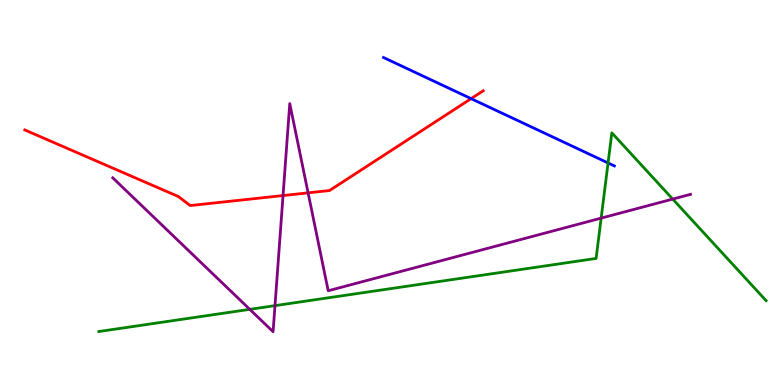[{'lines': ['blue', 'red'], 'intersections': [{'x': 6.08, 'y': 7.44}]}, {'lines': ['green', 'red'], 'intersections': []}, {'lines': ['purple', 'red'], 'intersections': [{'x': 3.65, 'y': 4.92}, {'x': 3.98, 'y': 4.99}]}, {'lines': ['blue', 'green'], 'intersections': [{'x': 7.85, 'y': 5.77}]}, {'lines': ['blue', 'purple'], 'intersections': []}, {'lines': ['green', 'purple'], 'intersections': [{'x': 3.22, 'y': 1.97}, {'x': 3.55, 'y': 2.06}, {'x': 7.76, 'y': 4.33}, {'x': 8.68, 'y': 4.83}]}]